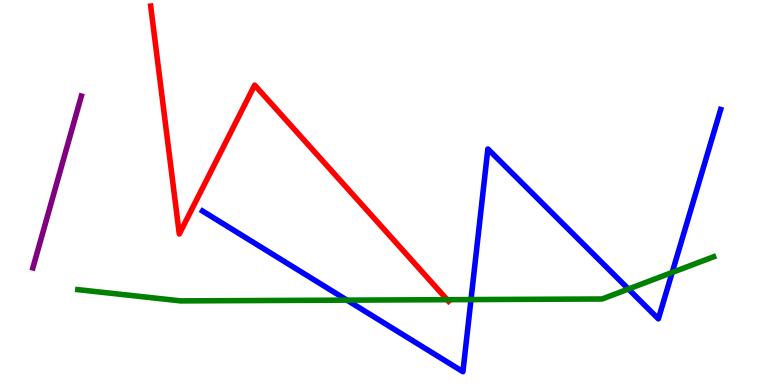[{'lines': ['blue', 'red'], 'intersections': []}, {'lines': ['green', 'red'], 'intersections': [{'x': 5.77, 'y': 2.22}]}, {'lines': ['purple', 'red'], 'intersections': []}, {'lines': ['blue', 'green'], 'intersections': [{'x': 4.48, 'y': 2.2}, {'x': 6.08, 'y': 2.22}, {'x': 8.11, 'y': 2.49}, {'x': 8.67, 'y': 2.92}]}, {'lines': ['blue', 'purple'], 'intersections': []}, {'lines': ['green', 'purple'], 'intersections': []}]